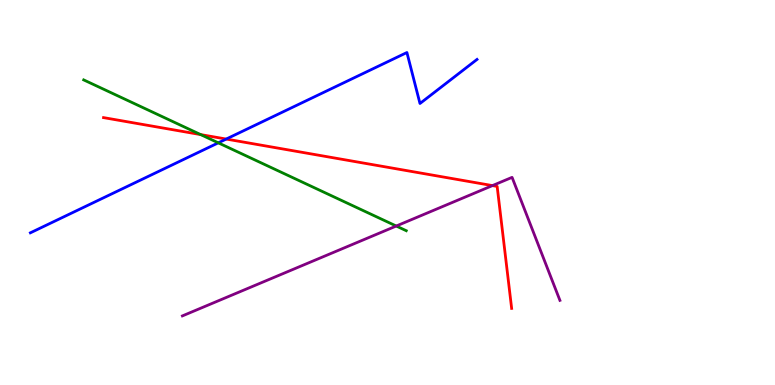[{'lines': ['blue', 'red'], 'intersections': [{'x': 2.92, 'y': 6.39}]}, {'lines': ['green', 'red'], 'intersections': [{'x': 2.59, 'y': 6.5}]}, {'lines': ['purple', 'red'], 'intersections': [{'x': 6.35, 'y': 5.18}]}, {'lines': ['blue', 'green'], 'intersections': [{'x': 2.82, 'y': 6.29}]}, {'lines': ['blue', 'purple'], 'intersections': []}, {'lines': ['green', 'purple'], 'intersections': [{'x': 5.11, 'y': 4.13}]}]